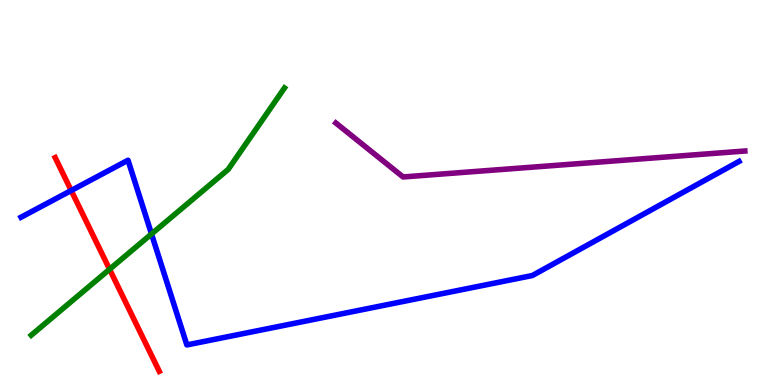[{'lines': ['blue', 'red'], 'intersections': [{'x': 0.919, 'y': 5.05}]}, {'lines': ['green', 'red'], 'intersections': [{'x': 1.41, 'y': 3.01}]}, {'lines': ['purple', 'red'], 'intersections': []}, {'lines': ['blue', 'green'], 'intersections': [{'x': 1.96, 'y': 3.92}]}, {'lines': ['blue', 'purple'], 'intersections': []}, {'lines': ['green', 'purple'], 'intersections': []}]